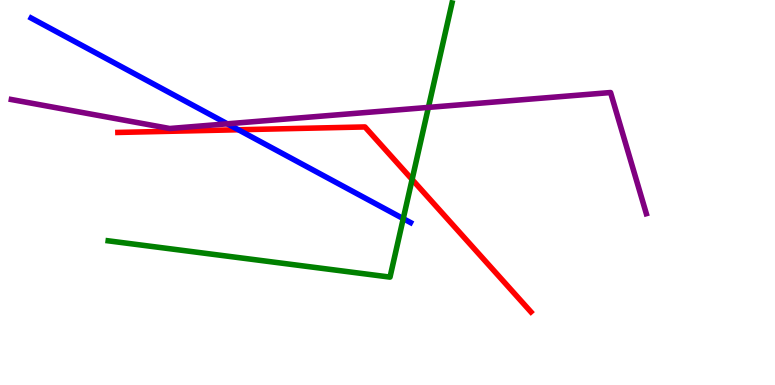[{'lines': ['blue', 'red'], 'intersections': [{'x': 3.08, 'y': 6.63}]}, {'lines': ['green', 'red'], 'intersections': [{'x': 5.32, 'y': 5.34}]}, {'lines': ['purple', 'red'], 'intersections': []}, {'lines': ['blue', 'green'], 'intersections': [{'x': 5.2, 'y': 4.32}]}, {'lines': ['blue', 'purple'], 'intersections': [{'x': 2.93, 'y': 6.78}]}, {'lines': ['green', 'purple'], 'intersections': [{'x': 5.53, 'y': 7.21}]}]